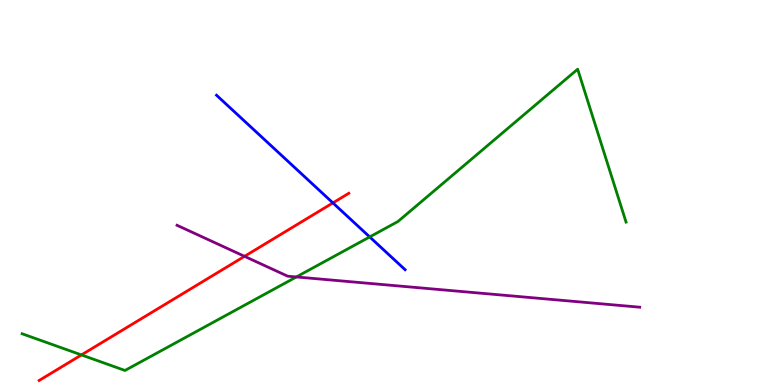[{'lines': ['blue', 'red'], 'intersections': [{'x': 4.3, 'y': 4.73}]}, {'lines': ['green', 'red'], 'intersections': [{'x': 1.05, 'y': 0.781}]}, {'lines': ['purple', 'red'], 'intersections': [{'x': 3.16, 'y': 3.34}]}, {'lines': ['blue', 'green'], 'intersections': [{'x': 4.77, 'y': 3.85}]}, {'lines': ['blue', 'purple'], 'intersections': []}, {'lines': ['green', 'purple'], 'intersections': [{'x': 3.82, 'y': 2.81}]}]